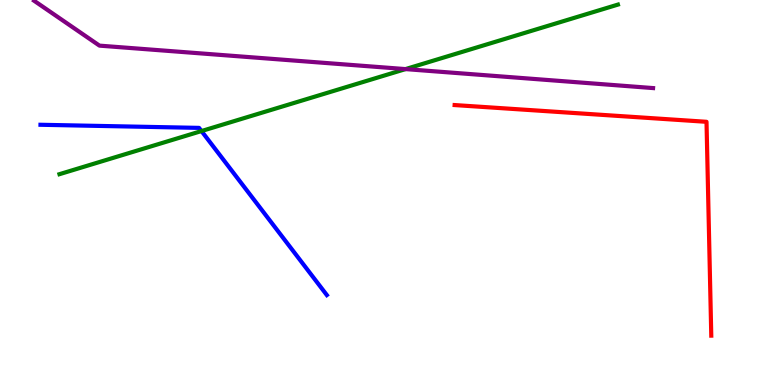[{'lines': ['blue', 'red'], 'intersections': []}, {'lines': ['green', 'red'], 'intersections': []}, {'lines': ['purple', 'red'], 'intersections': []}, {'lines': ['blue', 'green'], 'intersections': [{'x': 2.6, 'y': 6.6}]}, {'lines': ['blue', 'purple'], 'intersections': []}, {'lines': ['green', 'purple'], 'intersections': [{'x': 5.23, 'y': 8.21}]}]